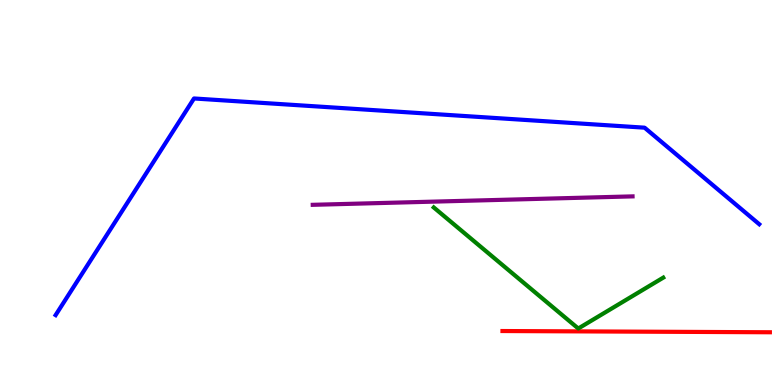[{'lines': ['blue', 'red'], 'intersections': []}, {'lines': ['green', 'red'], 'intersections': []}, {'lines': ['purple', 'red'], 'intersections': []}, {'lines': ['blue', 'green'], 'intersections': []}, {'lines': ['blue', 'purple'], 'intersections': []}, {'lines': ['green', 'purple'], 'intersections': []}]